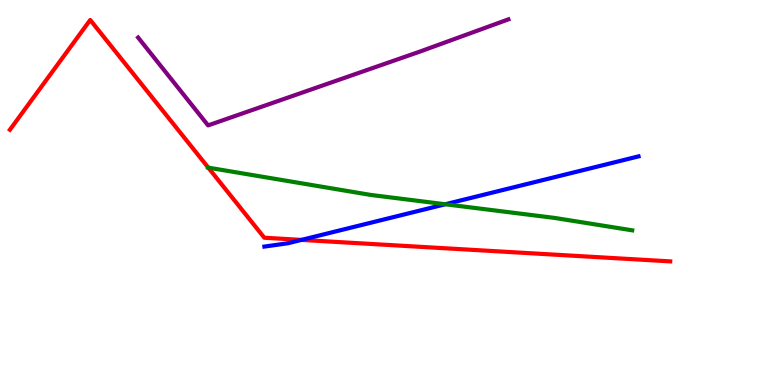[{'lines': ['blue', 'red'], 'intersections': [{'x': 3.89, 'y': 3.77}]}, {'lines': ['green', 'red'], 'intersections': [{'x': 2.69, 'y': 5.65}]}, {'lines': ['purple', 'red'], 'intersections': []}, {'lines': ['blue', 'green'], 'intersections': [{'x': 5.75, 'y': 4.69}]}, {'lines': ['blue', 'purple'], 'intersections': []}, {'lines': ['green', 'purple'], 'intersections': []}]